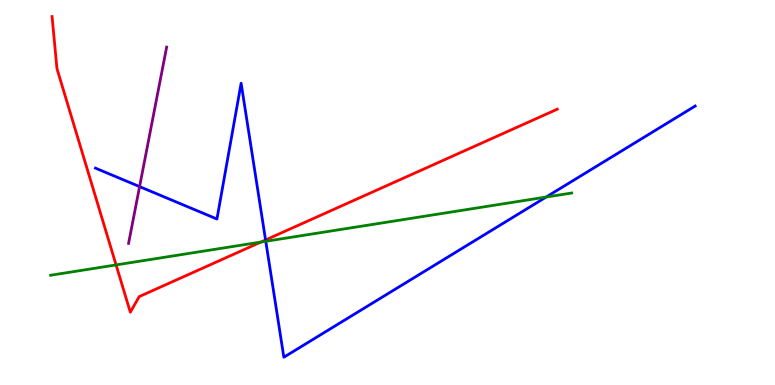[{'lines': ['blue', 'red'], 'intersections': [{'x': 3.43, 'y': 3.77}]}, {'lines': ['green', 'red'], 'intersections': [{'x': 1.5, 'y': 3.12}, {'x': 3.37, 'y': 3.71}]}, {'lines': ['purple', 'red'], 'intersections': []}, {'lines': ['blue', 'green'], 'intersections': [{'x': 3.43, 'y': 3.73}, {'x': 7.05, 'y': 4.88}]}, {'lines': ['blue', 'purple'], 'intersections': [{'x': 1.8, 'y': 5.15}]}, {'lines': ['green', 'purple'], 'intersections': []}]